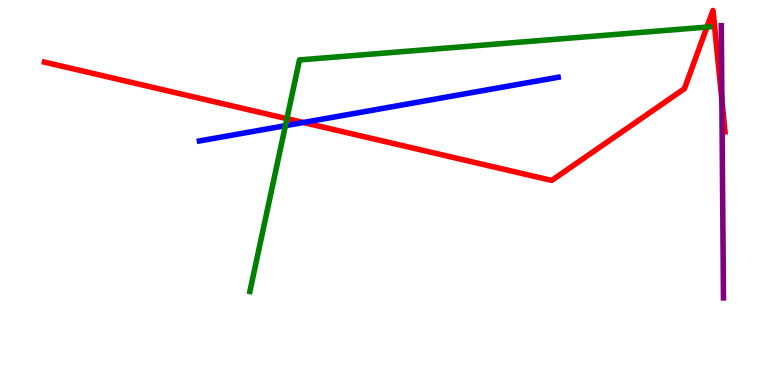[{'lines': ['blue', 'red'], 'intersections': [{'x': 3.91, 'y': 6.82}]}, {'lines': ['green', 'red'], 'intersections': [{'x': 3.7, 'y': 6.92}, {'x': 9.12, 'y': 9.3}]}, {'lines': ['purple', 'red'], 'intersections': [{'x': 9.31, 'y': 7.41}]}, {'lines': ['blue', 'green'], 'intersections': [{'x': 3.68, 'y': 6.74}]}, {'lines': ['blue', 'purple'], 'intersections': []}, {'lines': ['green', 'purple'], 'intersections': []}]